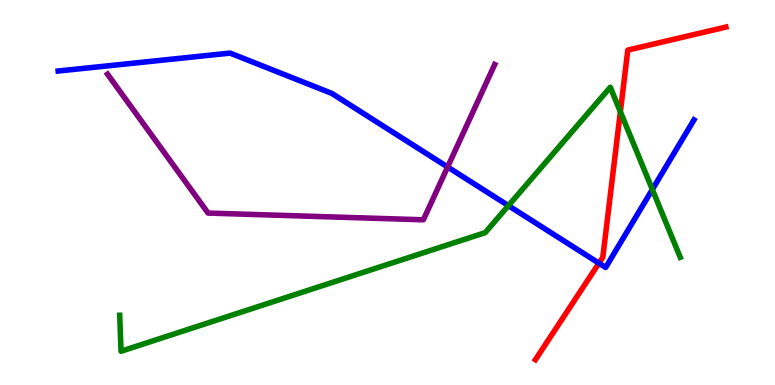[{'lines': ['blue', 'red'], 'intersections': [{'x': 7.73, 'y': 3.16}]}, {'lines': ['green', 'red'], 'intersections': [{'x': 8.0, 'y': 7.1}]}, {'lines': ['purple', 'red'], 'intersections': []}, {'lines': ['blue', 'green'], 'intersections': [{'x': 6.56, 'y': 4.66}, {'x': 8.42, 'y': 5.08}]}, {'lines': ['blue', 'purple'], 'intersections': [{'x': 5.78, 'y': 5.66}]}, {'lines': ['green', 'purple'], 'intersections': []}]